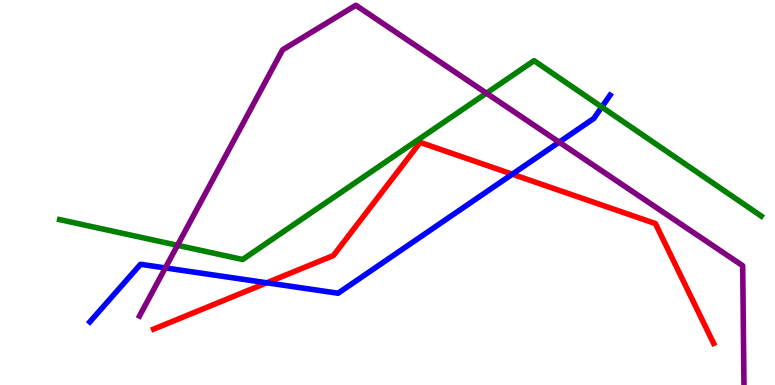[{'lines': ['blue', 'red'], 'intersections': [{'x': 3.44, 'y': 2.65}, {'x': 6.61, 'y': 5.48}]}, {'lines': ['green', 'red'], 'intersections': []}, {'lines': ['purple', 'red'], 'intersections': []}, {'lines': ['blue', 'green'], 'intersections': [{'x': 7.77, 'y': 7.22}]}, {'lines': ['blue', 'purple'], 'intersections': [{'x': 2.13, 'y': 3.04}, {'x': 7.22, 'y': 6.31}]}, {'lines': ['green', 'purple'], 'intersections': [{'x': 2.29, 'y': 3.63}, {'x': 6.28, 'y': 7.58}]}]